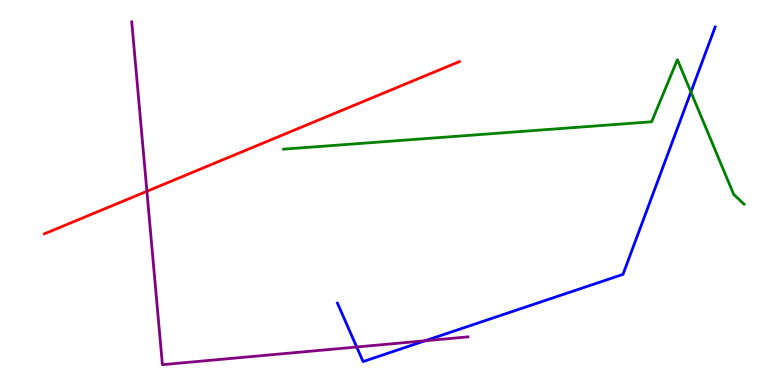[{'lines': ['blue', 'red'], 'intersections': []}, {'lines': ['green', 'red'], 'intersections': []}, {'lines': ['purple', 'red'], 'intersections': [{'x': 1.9, 'y': 5.03}]}, {'lines': ['blue', 'green'], 'intersections': [{'x': 8.92, 'y': 7.61}]}, {'lines': ['blue', 'purple'], 'intersections': [{'x': 4.6, 'y': 0.987}, {'x': 5.48, 'y': 1.15}]}, {'lines': ['green', 'purple'], 'intersections': []}]